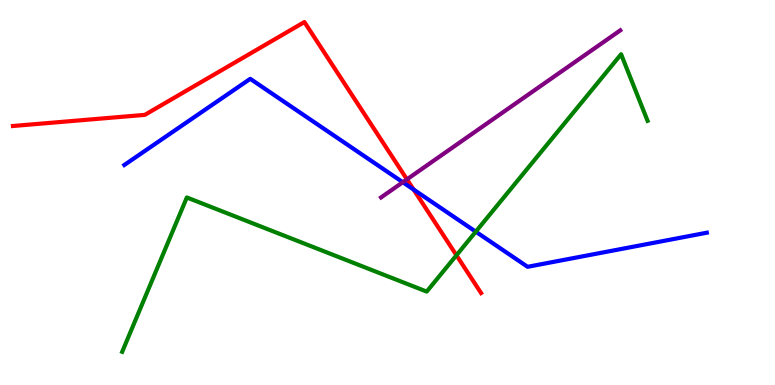[{'lines': ['blue', 'red'], 'intersections': [{'x': 5.34, 'y': 5.08}]}, {'lines': ['green', 'red'], 'intersections': [{'x': 5.89, 'y': 3.37}]}, {'lines': ['purple', 'red'], 'intersections': [{'x': 5.25, 'y': 5.34}]}, {'lines': ['blue', 'green'], 'intersections': [{'x': 6.14, 'y': 3.98}]}, {'lines': ['blue', 'purple'], 'intersections': [{'x': 5.2, 'y': 5.27}]}, {'lines': ['green', 'purple'], 'intersections': []}]